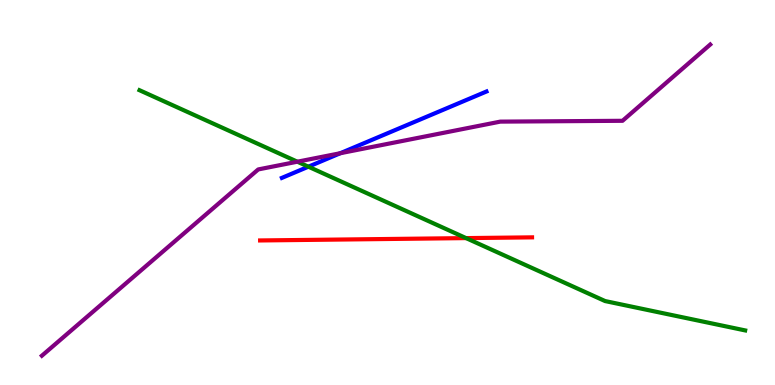[{'lines': ['blue', 'red'], 'intersections': []}, {'lines': ['green', 'red'], 'intersections': [{'x': 6.01, 'y': 3.82}]}, {'lines': ['purple', 'red'], 'intersections': []}, {'lines': ['blue', 'green'], 'intersections': [{'x': 3.98, 'y': 5.67}]}, {'lines': ['blue', 'purple'], 'intersections': [{'x': 4.39, 'y': 6.02}]}, {'lines': ['green', 'purple'], 'intersections': [{'x': 3.84, 'y': 5.8}]}]